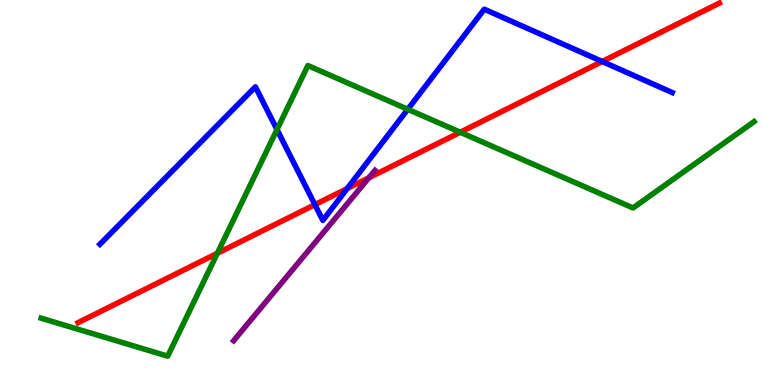[{'lines': ['blue', 'red'], 'intersections': [{'x': 4.06, 'y': 4.68}, {'x': 4.48, 'y': 5.1}, {'x': 7.77, 'y': 8.4}]}, {'lines': ['green', 'red'], 'intersections': [{'x': 2.8, 'y': 3.42}, {'x': 5.94, 'y': 6.56}]}, {'lines': ['purple', 'red'], 'intersections': [{'x': 4.76, 'y': 5.38}]}, {'lines': ['blue', 'green'], 'intersections': [{'x': 3.57, 'y': 6.63}, {'x': 5.26, 'y': 7.16}]}, {'lines': ['blue', 'purple'], 'intersections': []}, {'lines': ['green', 'purple'], 'intersections': []}]